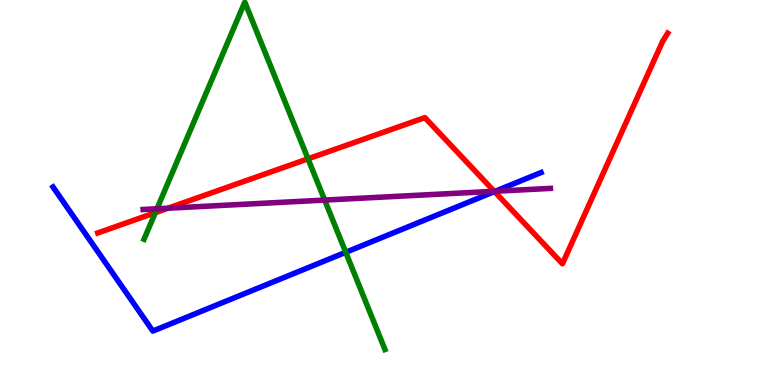[{'lines': ['blue', 'red'], 'intersections': [{'x': 6.38, 'y': 5.02}]}, {'lines': ['green', 'red'], 'intersections': [{'x': 2.0, 'y': 4.48}, {'x': 3.97, 'y': 5.87}]}, {'lines': ['purple', 'red'], 'intersections': [{'x': 2.17, 'y': 4.59}, {'x': 6.38, 'y': 5.03}]}, {'lines': ['blue', 'green'], 'intersections': [{'x': 4.46, 'y': 3.45}]}, {'lines': ['blue', 'purple'], 'intersections': [{'x': 6.39, 'y': 5.03}]}, {'lines': ['green', 'purple'], 'intersections': [{'x': 2.03, 'y': 4.58}, {'x': 4.19, 'y': 4.8}]}]